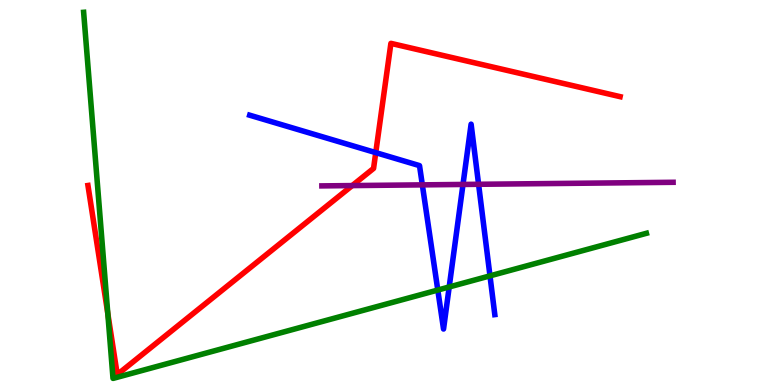[{'lines': ['blue', 'red'], 'intersections': [{'x': 4.85, 'y': 6.04}]}, {'lines': ['green', 'red'], 'intersections': [{'x': 1.39, 'y': 1.86}]}, {'lines': ['purple', 'red'], 'intersections': [{'x': 4.54, 'y': 5.18}]}, {'lines': ['blue', 'green'], 'intersections': [{'x': 5.65, 'y': 2.47}, {'x': 5.8, 'y': 2.55}, {'x': 6.32, 'y': 2.83}]}, {'lines': ['blue', 'purple'], 'intersections': [{'x': 5.45, 'y': 5.2}, {'x': 5.97, 'y': 5.21}, {'x': 6.18, 'y': 5.21}]}, {'lines': ['green', 'purple'], 'intersections': []}]